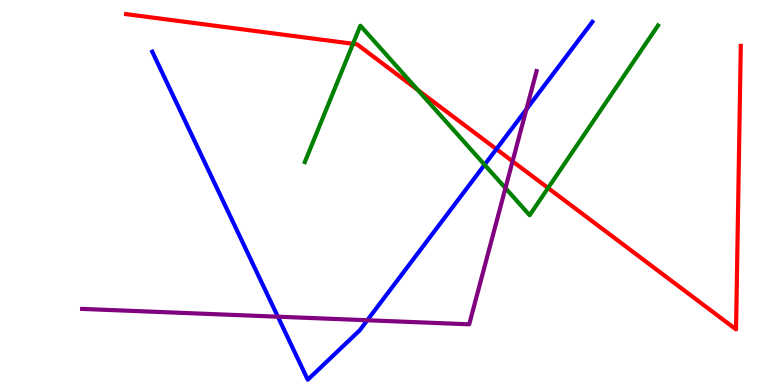[{'lines': ['blue', 'red'], 'intersections': [{'x': 6.4, 'y': 6.13}]}, {'lines': ['green', 'red'], 'intersections': [{'x': 4.55, 'y': 8.86}, {'x': 5.39, 'y': 7.66}, {'x': 7.07, 'y': 5.12}]}, {'lines': ['purple', 'red'], 'intersections': [{'x': 6.61, 'y': 5.81}]}, {'lines': ['blue', 'green'], 'intersections': [{'x': 6.25, 'y': 5.72}]}, {'lines': ['blue', 'purple'], 'intersections': [{'x': 3.59, 'y': 1.77}, {'x': 4.74, 'y': 1.68}, {'x': 6.79, 'y': 7.16}]}, {'lines': ['green', 'purple'], 'intersections': [{'x': 6.52, 'y': 5.11}]}]